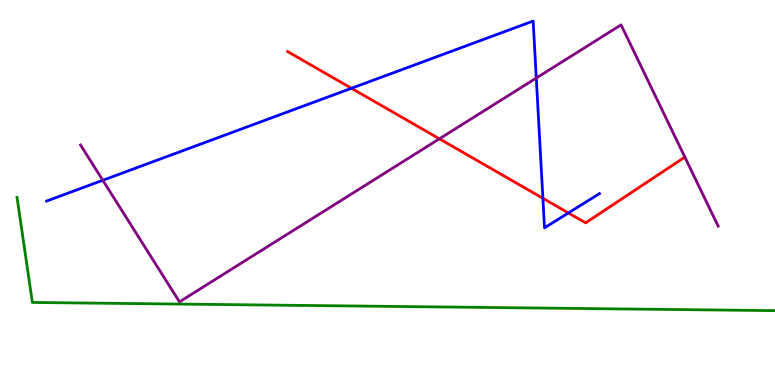[{'lines': ['blue', 'red'], 'intersections': [{'x': 4.54, 'y': 7.71}, {'x': 7.01, 'y': 4.85}, {'x': 7.33, 'y': 4.47}]}, {'lines': ['green', 'red'], 'intersections': []}, {'lines': ['purple', 'red'], 'intersections': [{'x': 5.67, 'y': 6.39}]}, {'lines': ['blue', 'green'], 'intersections': []}, {'lines': ['blue', 'purple'], 'intersections': [{'x': 1.33, 'y': 5.32}, {'x': 6.92, 'y': 7.97}]}, {'lines': ['green', 'purple'], 'intersections': []}]